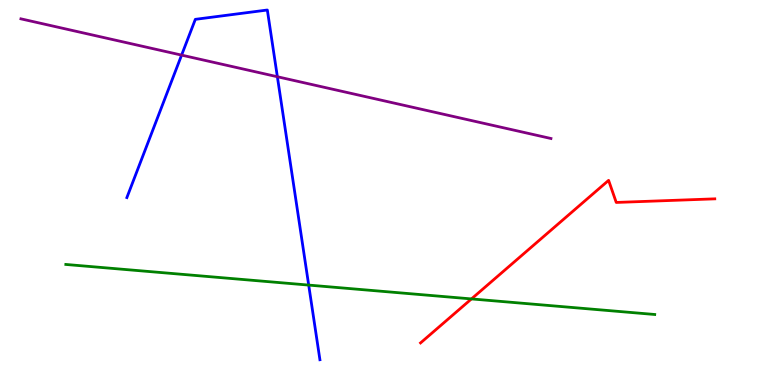[{'lines': ['blue', 'red'], 'intersections': []}, {'lines': ['green', 'red'], 'intersections': [{'x': 6.08, 'y': 2.24}]}, {'lines': ['purple', 'red'], 'intersections': []}, {'lines': ['blue', 'green'], 'intersections': [{'x': 3.98, 'y': 2.6}]}, {'lines': ['blue', 'purple'], 'intersections': [{'x': 2.34, 'y': 8.57}, {'x': 3.58, 'y': 8.01}]}, {'lines': ['green', 'purple'], 'intersections': []}]